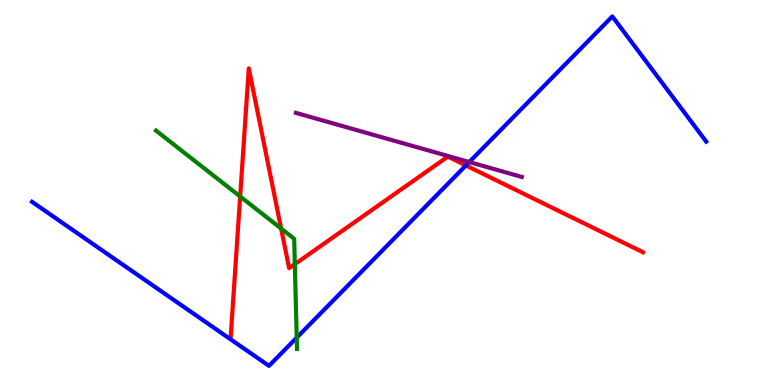[{'lines': ['blue', 'red'], 'intersections': [{'x': 6.01, 'y': 5.7}]}, {'lines': ['green', 'red'], 'intersections': [{'x': 3.1, 'y': 4.9}, {'x': 3.63, 'y': 4.06}, {'x': 3.8, 'y': 3.14}]}, {'lines': ['purple', 'red'], 'intersections': []}, {'lines': ['blue', 'green'], 'intersections': [{'x': 3.83, 'y': 1.23}]}, {'lines': ['blue', 'purple'], 'intersections': [{'x': 6.06, 'y': 5.79}]}, {'lines': ['green', 'purple'], 'intersections': []}]